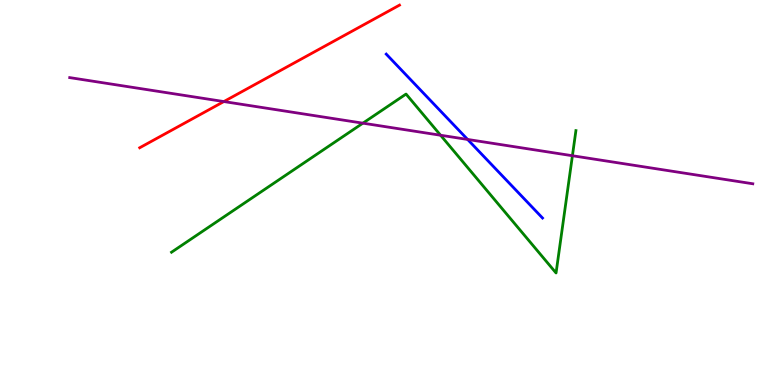[{'lines': ['blue', 'red'], 'intersections': []}, {'lines': ['green', 'red'], 'intersections': []}, {'lines': ['purple', 'red'], 'intersections': [{'x': 2.89, 'y': 7.36}]}, {'lines': ['blue', 'green'], 'intersections': []}, {'lines': ['blue', 'purple'], 'intersections': [{'x': 6.03, 'y': 6.38}]}, {'lines': ['green', 'purple'], 'intersections': [{'x': 4.68, 'y': 6.8}, {'x': 5.68, 'y': 6.49}, {'x': 7.39, 'y': 5.96}]}]